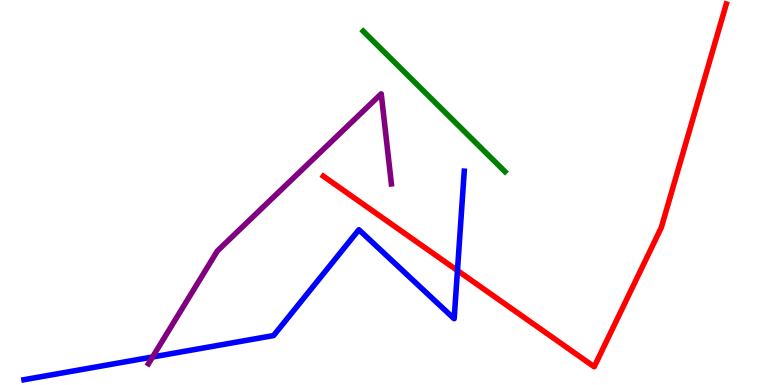[{'lines': ['blue', 'red'], 'intersections': [{'x': 5.9, 'y': 2.97}]}, {'lines': ['green', 'red'], 'intersections': []}, {'lines': ['purple', 'red'], 'intersections': []}, {'lines': ['blue', 'green'], 'intersections': []}, {'lines': ['blue', 'purple'], 'intersections': [{'x': 1.97, 'y': 0.728}]}, {'lines': ['green', 'purple'], 'intersections': []}]